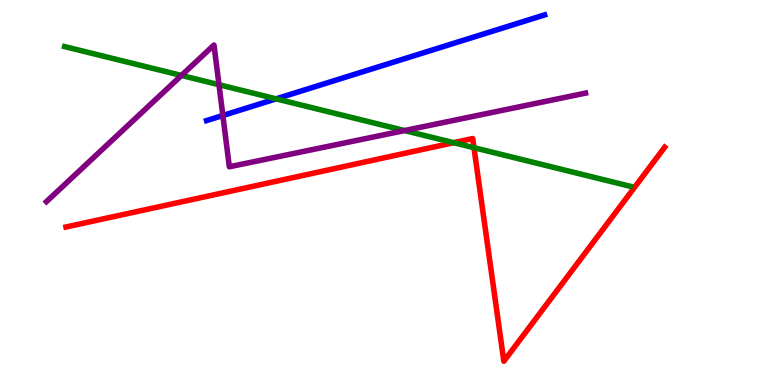[{'lines': ['blue', 'red'], 'intersections': []}, {'lines': ['green', 'red'], 'intersections': [{'x': 5.85, 'y': 6.29}, {'x': 6.12, 'y': 6.16}]}, {'lines': ['purple', 'red'], 'intersections': []}, {'lines': ['blue', 'green'], 'intersections': [{'x': 3.56, 'y': 7.43}]}, {'lines': ['blue', 'purple'], 'intersections': [{'x': 2.88, 'y': 7.0}]}, {'lines': ['green', 'purple'], 'intersections': [{'x': 2.34, 'y': 8.04}, {'x': 2.83, 'y': 7.8}, {'x': 5.22, 'y': 6.61}]}]